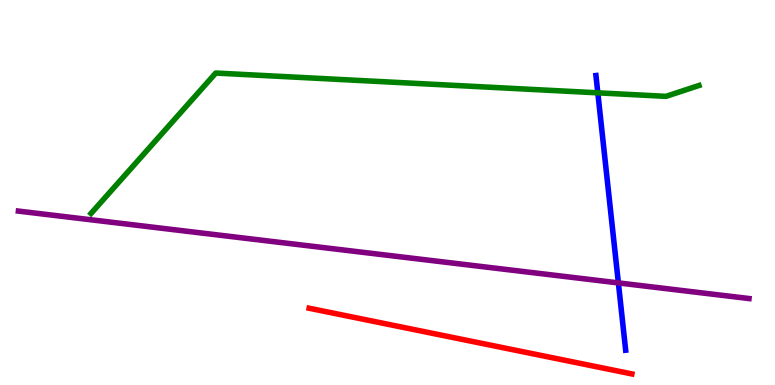[{'lines': ['blue', 'red'], 'intersections': []}, {'lines': ['green', 'red'], 'intersections': []}, {'lines': ['purple', 'red'], 'intersections': []}, {'lines': ['blue', 'green'], 'intersections': [{'x': 7.71, 'y': 7.59}]}, {'lines': ['blue', 'purple'], 'intersections': [{'x': 7.98, 'y': 2.65}]}, {'lines': ['green', 'purple'], 'intersections': []}]